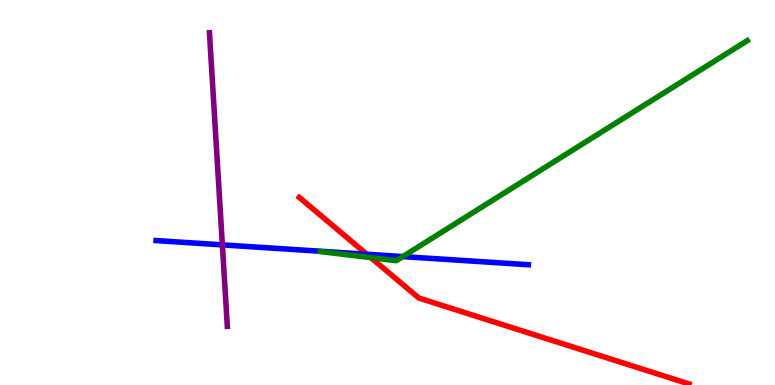[{'lines': ['blue', 'red'], 'intersections': [{'x': 4.73, 'y': 3.4}]}, {'lines': ['green', 'red'], 'intersections': [{'x': 4.79, 'y': 3.31}]}, {'lines': ['purple', 'red'], 'intersections': []}, {'lines': ['blue', 'green'], 'intersections': [{'x': 5.2, 'y': 3.34}]}, {'lines': ['blue', 'purple'], 'intersections': [{'x': 2.87, 'y': 3.64}]}, {'lines': ['green', 'purple'], 'intersections': []}]